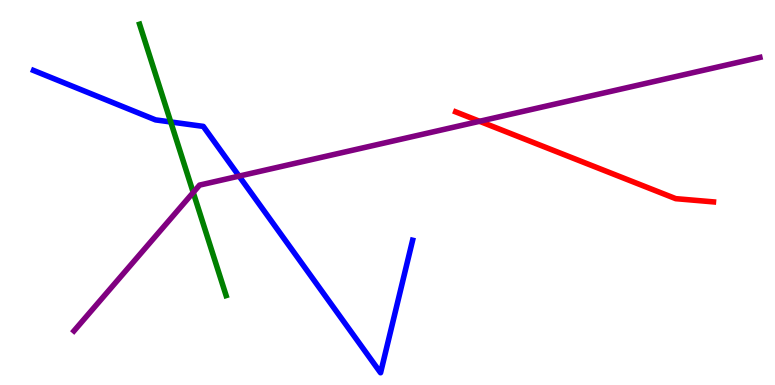[{'lines': ['blue', 'red'], 'intersections': []}, {'lines': ['green', 'red'], 'intersections': []}, {'lines': ['purple', 'red'], 'intersections': [{'x': 6.19, 'y': 6.85}]}, {'lines': ['blue', 'green'], 'intersections': [{'x': 2.2, 'y': 6.83}]}, {'lines': ['blue', 'purple'], 'intersections': [{'x': 3.08, 'y': 5.43}]}, {'lines': ['green', 'purple'], 'intersections': [{'x': 2.49, 'y': 5.0}]}]